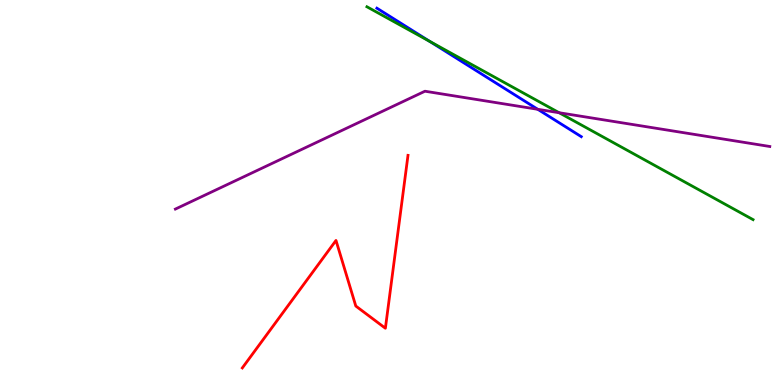[{'lines': ['blue', 'red'], 'intersections': []}, {'lines': ['green', 'red'], 'intersections': []}, {'lines': ['purple', 'red'], 'intersections': []}, {'lines': ['blue', 'green'], 'intersections': [{'x': 5.54, 'y': 8.93}]}, {'lines': ['blue', 'purple'], 'intersections': [{'x': 6.94, 'y': 7.16}]}, {'lines': ['green', 'purple'], 'intersections': [{'x': 7.21, 'y': 7.07}]}]